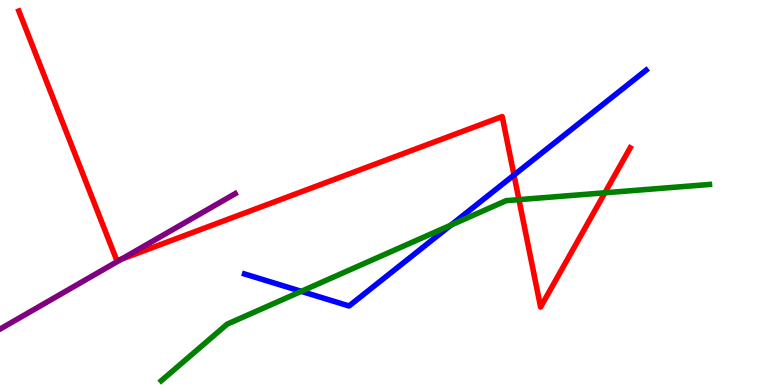[{'lines': ['blue', 'red'], 'intersections': [{'x': 6.63, 'y': 5.45}]}, {'lines': ['green', 'red'], 'intersections': [{'x': 6.7, 'y': 4.81}, {'x': 7.81, 'y': 4.99}]}, {'lines': ['purple', 'red'], 'intersections': [{'x': 1.57, 'y': 3.27}]}, {'lines': ['blue', 'green'], 'intersections': [{'x': 3.89, 'y': 2.43}, {'x': 5.82, 'y': 4.15}]}, {'lines': ['blue', 'purple'], 'intersections': []}, {'lines': ['green', 'purple'], 'intersections': []}]